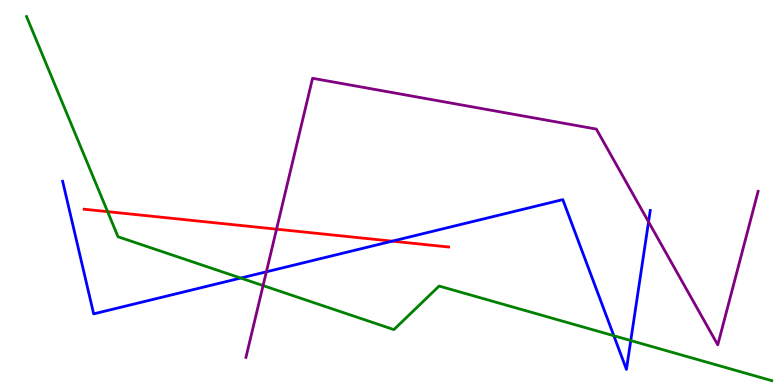[{'lines': ['blue', 'red'], 'intersections': [{'x': 5.06, 'y': 3.74}]}, {'lines': ['green', 'red'], 'intersections': [{'x': 1.39, 'y': 4.5}]}, {'lines': ['purple', 'red'], 'intersections': [{'x': 3.57, 'y': 4.05}]}, {'lines': ['blue', 'green'], 'intersections': [{'x': 3.11, 'y': 2.78}, {'x': 7.92, 'y': 1.28}, {'x': 8.14, 'y': 1.15}]}, {'lines': ['blue', 'purple'], 'intersections': [{'x': 3.44, 'y': 2.94}, {'x': 8.37, 'y': 4.24}]}, {'lines': ['green', 'purple'], 'intersections': [{'x': 3.39, 'y': 2.58}]}]